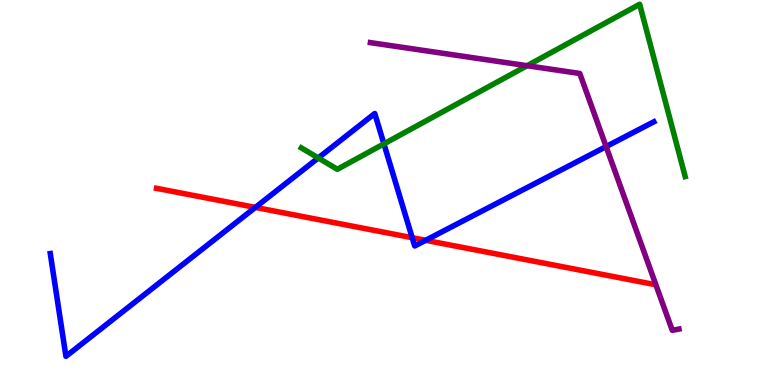[{'lines': ['blue', 'red'], 'intersections': [{'x': 3.29, 'y': 4.61}, {'x': 5.32, 'y': 3.83}, {'x': 5.49, 'y': 3.76}]}, {'lines': ['green', 'red'], 'intersections': []}, {'lines': ['purple', 'red'], 'intersections': []}, {'lines': ['blue', 'green'], 'intersections': [{'x': 4.11, 'y': 5.9}, {'x': 4.95, 'y': 6.26}]}, {'lines': ['blue', 'purple'], 'intersections': [{'x': 7.82, 'y': 6.19}]}, {'lines': ['green', 'purple'], 'intersections': [{'x': 6.8, 'y': 8.29}]}]